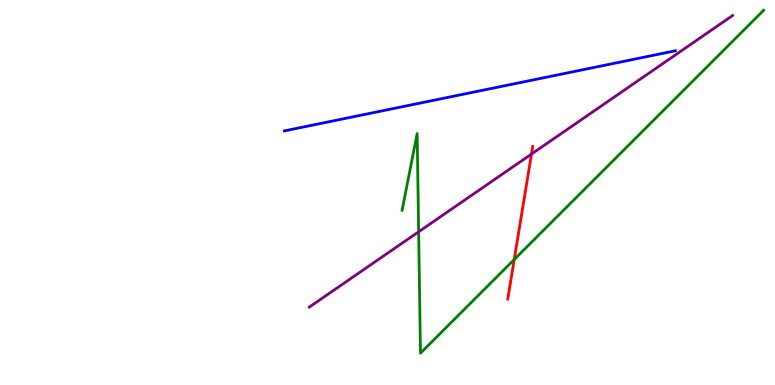[{'lines': ['blue', 'red'], 'intersections': []}, {'lines': ['green', 'red'], 'intersections': [{'x': 6.64, 'y': 3.26}]}, {'lines': ['purple', 'red'], 'intersections': [{'x': 6.86, 'y': 6.0}]}, {'lines': ['blue', 'green'], 'intersections': []}, {'lines': ['blue', 'purple'], 'intersections': []}, {'lines': ['green', 'purple'], 'intersections': [{'x': 5.4, 'y': 3.98}]}]